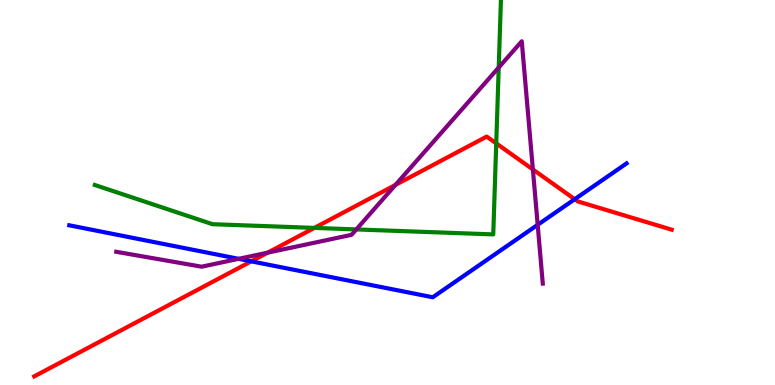[{'lines': ['blue', 'red'], 'intersections': [{'x': 3.24, 'y': 3.21}, {'x': 7.42, 'y': 4.83}]}, {'lines': ['green', 'red'], 'intersections': [{'x': 4.06, 'y': 4.08}, {'x': 6.4, 'y': 6.28}]}, {'lines': ['purple', 'red'], 'intersections': [{'x': 3.45, 'y': 3.44}, {'x': 5.1, 'y': 5.2}, {'x': 6.88, 'y': 5.6}]}, {'lines': ['blue', 'green'], 'intersections': []}, {'lines': ['blue', 'purple'], 'intersections': [{'x': 3.08, 'y': 3.28}, {'x': 6.94, 'y': 4.16}]}, {'lines': ['green', 'purple'], 'intersections': [{'x': 4.6, 'y': 4.04}, {'x': 6.44, 'y': 8.25}]}]